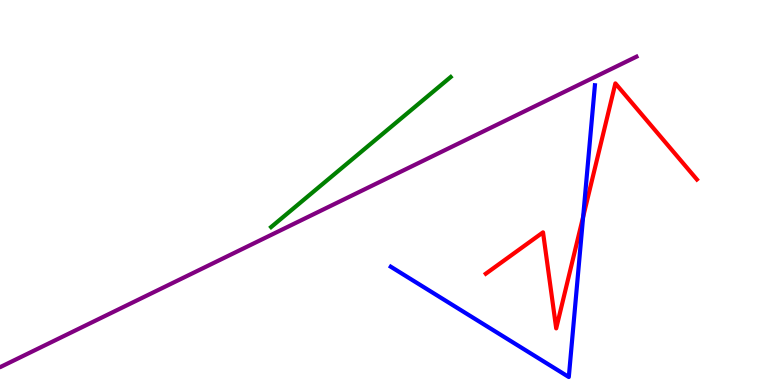[{'lines': ['blue', 'red'], 'intersections': [{'x': 7.52, 'y': 4.37}]}, {'lines': ['green', 'red'], 'intersections': []}, {'lines': ['purple', 'red'], 'intersections': []}, {'lines': ['blue', 'green'], 'intersections': []}, {'lines': ['blue', 'purple'], 'intersections': []}, {'lines': ['green', 'purple'], 'intersections': []}]